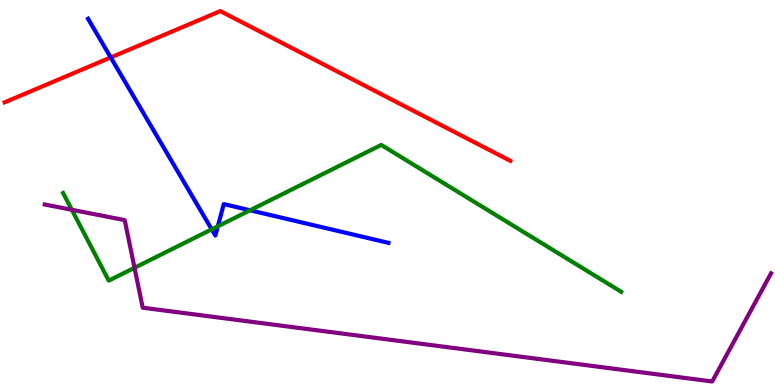[{'lines': ['blue', 'red'], 'intersections': [{'x': 1.43, 'y': 8.51}]}, {'lines': ['green', 'red'], 'intersections': []}, {'lines': ['purple', 'red'], 'intersections': []}, {'lines': ['blue', 'green'], 'intersections': [{'x': 2.73, 'y': 4.04}, {'x': 2.81, 'y': 4.12}, {'x': 3.23, 'y': 4.54}]}, {'lines': ['blue', 'purple'], 'intersections': []}, {'lines': ['green', 'purple'], 'intersections': [{'x': 0.927, 'y': 4.55}, {'x': 1.74, 'y': 3.04}]}]